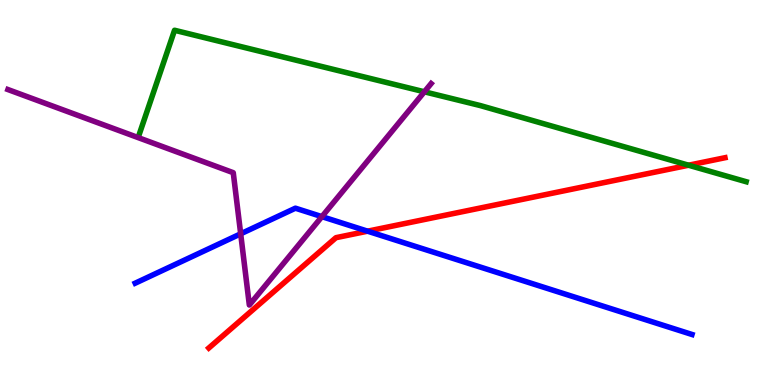[{'lines': ['blue', 'red'], 'intersections': [{'x': 4.74, 'y': 4.0}]}, {'lines': ['green', 'red'], 'intersections': [{'x': 8.88, 'y': 5.71}]}, {'lines': ['purple', 'red'], 'intersections': []}, {'lines': ['blue', 'green'], 'intersections': []}, {'lines': ['blue', 'purple'], 'intersections': [{'x': 3.11, 'y': 3.93}, {'x': 4.15, 'y': 4.37}]}, {'lines': ['green', 'purple'], 'intersections': [{'x': 5.48, 'y': 7.62}]}]